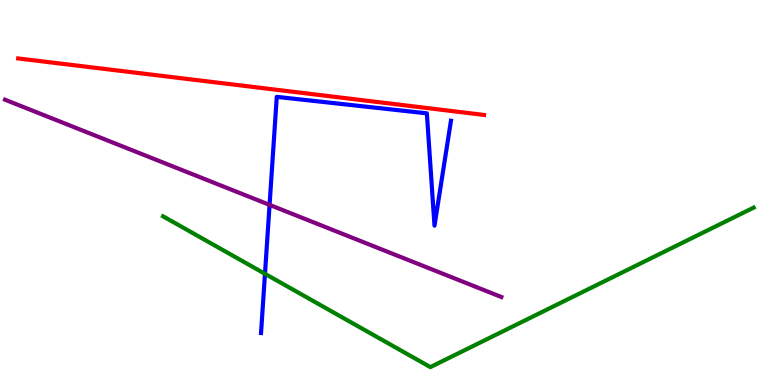[{'lines': ['blue', 'red'], 'intersections': []}, {'lines': ['green', 'red'], 'intersections': []}, {'lines': ['purple', 'red'], 'intersections': []}, {'lines': ['blue', 'green'], 'intersections': [{'x': 3.42, 'y': 2.89}]}, {'lines': ['blue', 'purple'], 'intersections': [{'x': 3.48, 'y': 4.68}]}, {'lines': ['green', 'purple'], 'intersections': []}]